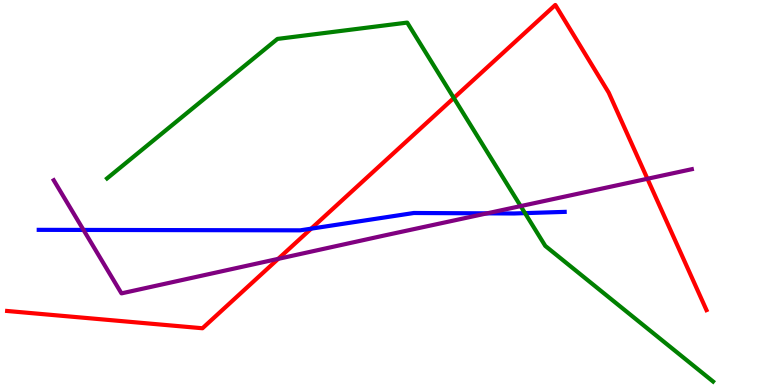[{'lines': ['blue', 'red'], 'intersections': [{'x': 4.01, 'y': 4.06}]}, {'lines': ['green', 'red'], 'intersections': [{'x': 5.86, 'y': 7.46}]}, {'lines': ['purple', 'red'], 'intersections': [{'x': 3.59, 'y': 3.28}, {'x': 8.35, 'y': 5.36}]}, {'lines': ['blue', 'green'], 'intersections': [{'x': 6.77, 'y': 4.46}]}, {'lines': ['blue', 'purple'], 'intersections': [{'x': 1.08, 'y': 4.03}, {'x': 6.28, 'y': 4.46}]}, {'lines': ['green', 'purple'], 'intersections': [{'x': 6.72, 'y': 4.65}]}]